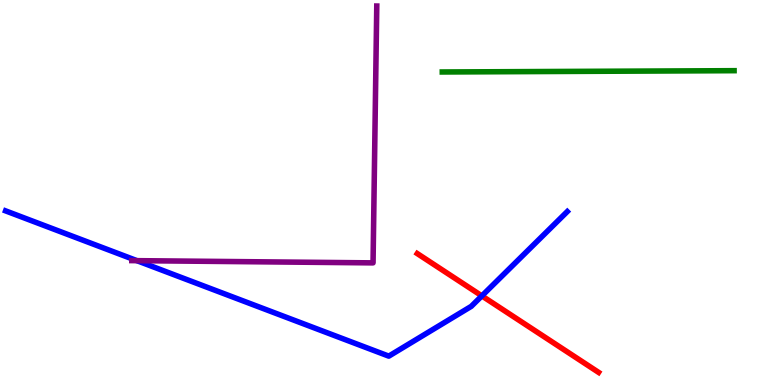[{'lines': ['blue', 'red'], 'intersections': [{'x': 6.22, 'y': 2.31}]}, {'lines': ['green', 'red'], 'intersections': []}, {'lines': ['purple', 'red'], 'intersections': []}, {'lines': ['blue', 'green'], 'intersections': []}, {'lines': ['blue', 'purple'], 'intersections': [{'x': 1.77, 'y': 3.23}]}, {'lines': ['green', 'purple'], 'intersections': []}]